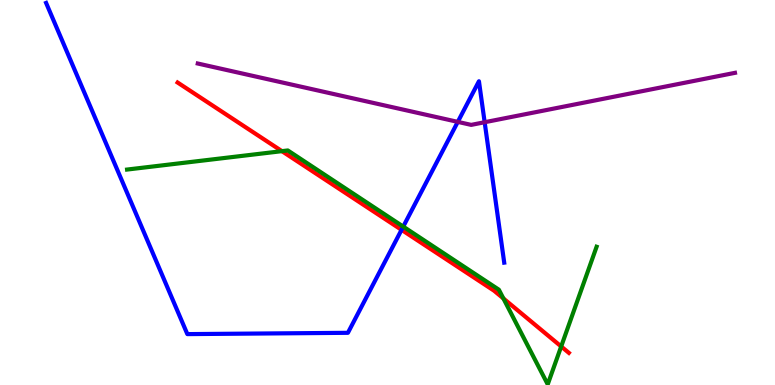[{'lines': ['blue', 'red'], 'intersections': [{'x': 5.18, 'y': 4.03}]}, {'lines': ['green', 'red'], 'intersections': [{'x': 3.64, 'y': 6.07}, {'x': 6.5, 'y': 2.25}, {'x': 7.24, 'y': 1.0}]}, {'lines': ['purple', 'red'], 'intersections': []}, {'lines': ['blue', 'green'], 'intersections': [{'x': 5.2, 'y': 4.11}]}, {'lines': ['blue', 'purple'], 'intersections': [{'x': 5.91, 'y': 6.83}, {'x': 6.25, 'y': 6.83}]}, {'lines': ['green', 'purple'], 'intersections': []}]